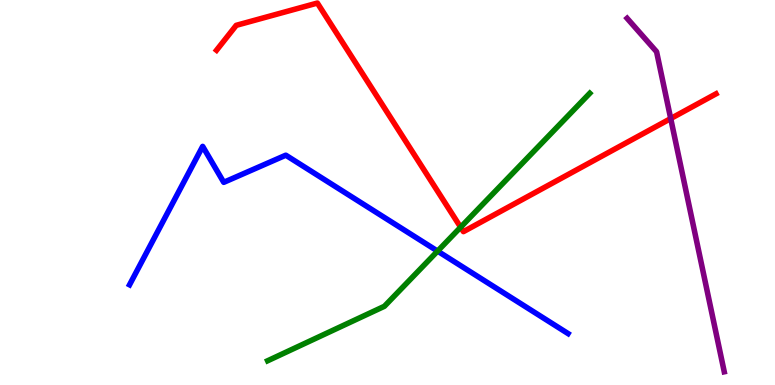[{'lines': ['blue', 'red'], 'intersections': []}, {'lines': ['green', 'red'], 'intersections': [{'x': 5.94, 'y': 4.1}]}, {'lines': ['purple', 'red'], 'intersections': [{'x': 8.65, 'y': 6.92}]}, {'lines': ['blue', 'green'], 'intersections': [{'x': 5.65, 'y': 3.48}]}, {'lines': ['blue', 'purple'], 'intersections': []}, {'lines': ['green', 'purple'], 'intersections': []}]